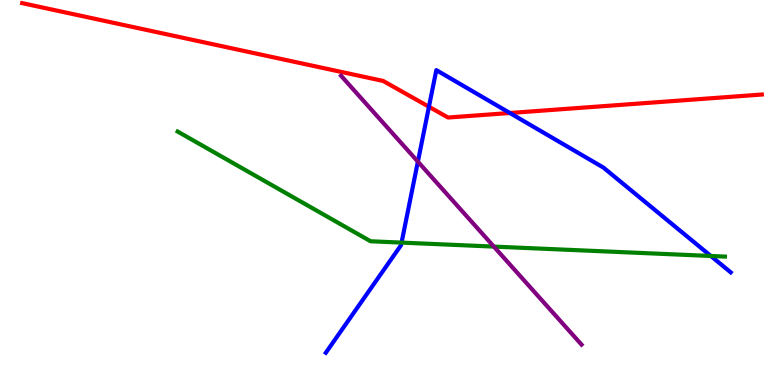[{'lines': ['blue', 'red'], 'intersections': [{'x': 5.53, 'y': 7.23}, {'x': 6.58, 'y': 7.06}]}, {'lines': ['green', 'red'], 'intersections': []}, {'lines': ['purple', 'red'], 'intersections': []}, {'lines': ['blue', 'green'], 'intersections': [{'x': 5.18, 'y': 3.7}, {'x': 9.17, 'y': 3.35}]}, {'lines': ['blue', 'purple'], 'intersections': [{'x': 5.39, 'y': 5.8}]}, {'lines': ['green', 'purple'], 'intersections': [{'x': 6.37, 'y': 3.59}]}]